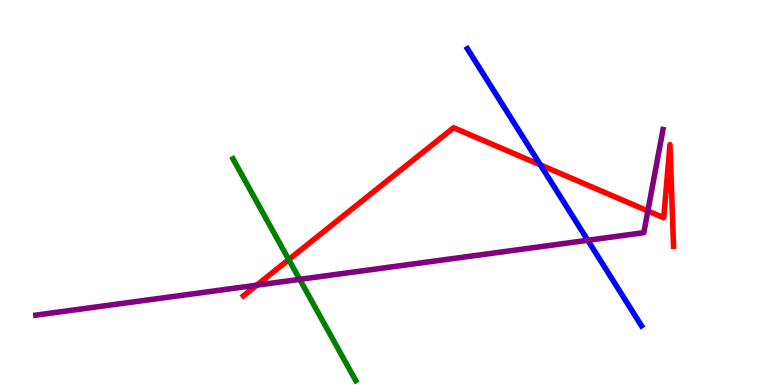[{'lines': ['blue', 'red'], 'intersections': [{'x': 6.97, 'y': 5.72}]}, {'lines': ['green', 'red'], 'intersections': [{'x': 3.73, 'y': 3.26}]}, {'lines': ['purple', 'red'], 'intersections': [{'x': 3.31, 'y': 2.59}, {'x': 8.36, 'y': 4.52}]}, {'lines': ['blue', 'green'], 'intersections': []}, {'lines': ['blue', 'purple'], 'intersections': [{'x': 7.58, 'y': 3.76}]}, {'lines': ['green', 'purple'], 'intersections': [{'x': 3.87, 'y': 2.74}]}]